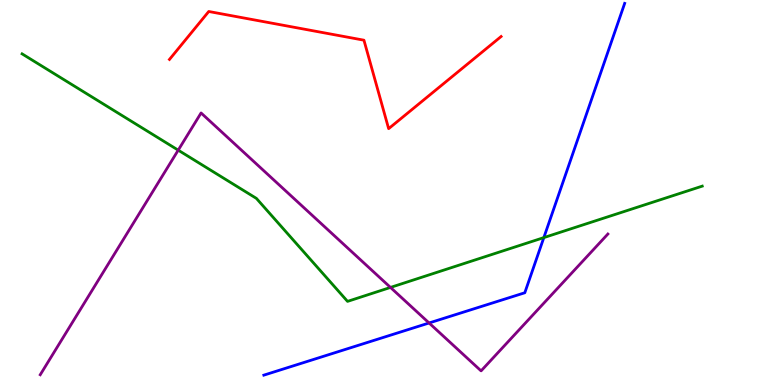[{'lines': ['blue', 'red'], 'intersections': []}, {'lines': ['green', 'red'], 'intersections': []}, {'lines': ['purple', 'red'], 'intersections': []}, {'lines': ['blue', 'green'], 'intersections': [{'x': 7.02, 'y': 3.83}]}, {'lines': ['blue', 'purple'], 'intersections': [{'x': 5.54, 'y': 1.61}]}, {'lines': ['green', 'purple'], 'intersections': [{'x': 2.3, 'y': 6.1}, {'x': 5.04, 'y': 2.53}]}]